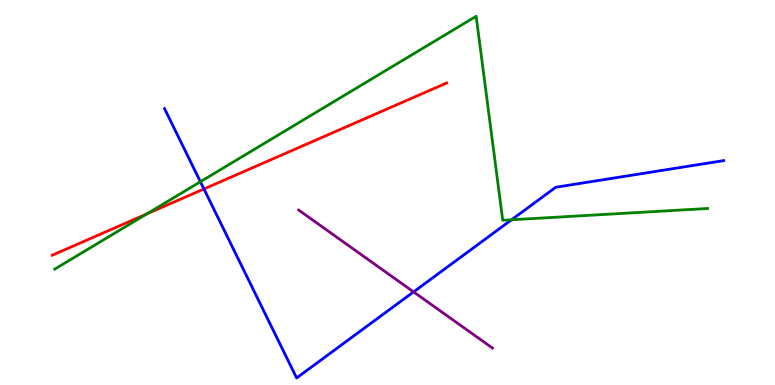[{'lines': ['blue', 'red'], 'intersections': [{'x': 2.63, 'y': 5.09}]}, {'lines': ['green', 'red'], 'intersections': [{'x': 1.89, 'y': 4.44}]}, {'lines': ['purple', 'red'], 'intersections': []}, {'lines': ['blue', 'green'], 'intersections': [{'x': 2.59, 'y': 5.28}, {'x': 6.6, 'y': 4.29}]}, {'lines': ['blue', 'purple'], 'intersections': [{'x': 5.34, 'y': 2.42}]}, {'lines': ['green', 'purple'], 'intersections': []}]